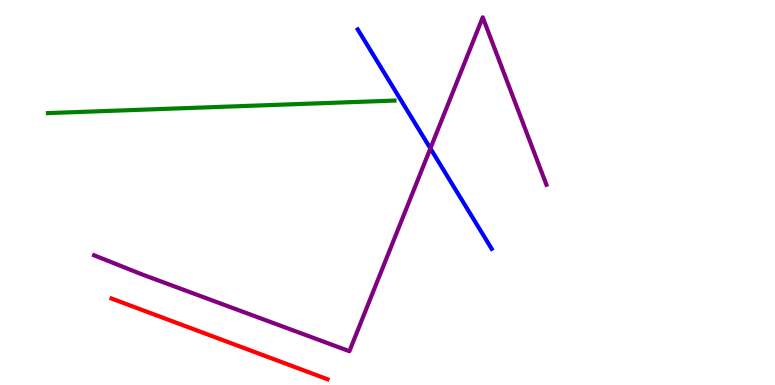[{'lines': ['blue', 'red'], 'intersections': []}, {'lines': ['green', 'red'], 'intersections': []}, {'lines': ['purple', 'red'], 'intersections': []}, {'lines': ['blue', 'green'], 'intersections': []}, {'lines': ['blue', 'purple'], 'intersections': [{'x': 5.55, 'y': 6.14}]}, {'lines': ['green', 'purple'], 'intersections': []}]